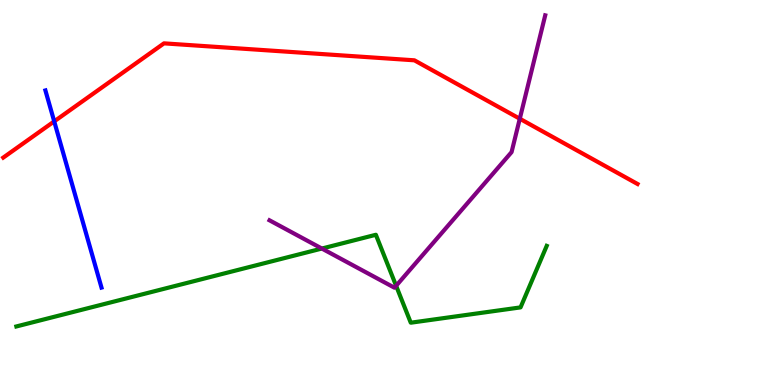[{'lines': ['blue', 'red'], 'intersections': [{'x': 0.7, 'y': 6.85}]}, {'lines': ['green', 'red'], 'intersections': []}, {'lines': ['purple', 'red'], 'intersections': [{'x': 6.71, 'y': 6.92}]}, {'lines': ['blue', 'green'], 'intersections': []}, {'lines': ['blue', 'purple'], 'intersections': []}, {'lines': ['green', 'purple'], 'intersections': [{'x': 4.15, 'y': 3.54}, {'x': 5.11, 'y': 2.58}]}]